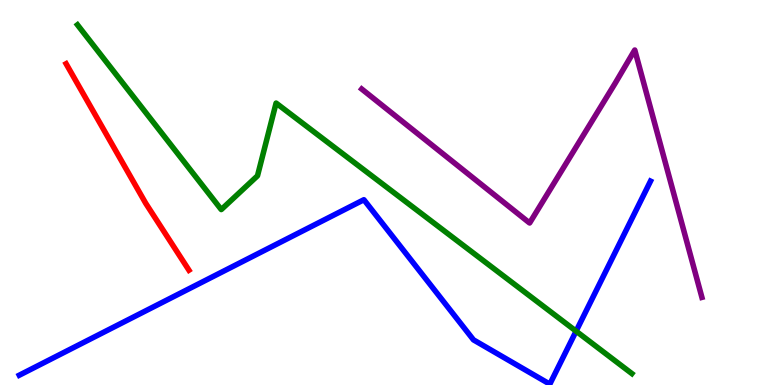[{'lines': ['blue', 'red'], 'intersections': []}, {'lines': ['green', 'red'], 'intersections': []}, {'lines': ['purple', 'red'], 'intersections': []}, {'lines': ['blue', 'green'], 'intersections': [{'x': 7.43, 'y': 1.4}]}, {'lines': ['blue', 'purple'], 'intersections': []}, {'lines': ['green', 'purple'], 'intersections': []}]